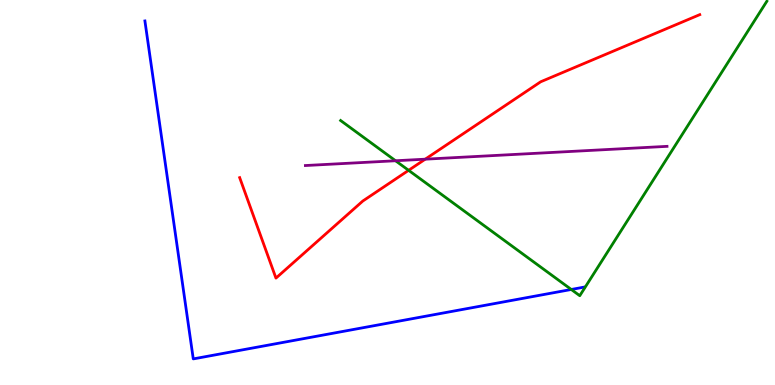[{'lines': ['blue', 'red'], 'intersections': []}, {'lines': ['green', 'red'], 'intersections': [{'x': 5.27, 'y': 5.58}]}, {'lines': ['purple', 'red'], 'intersections': [{'x': 5.49, 'y': 5.87}]}, {'lines': ['blue', 'green'], 'intersections': [{'x': 7.37, 'y': 2.48}]}, {'lines': ['blue', 'purple'], 'intersections': []}, {'lines': ['green', 'purple'], 'intersections': [{'x': 5.1, 'y': 5.82}]}]